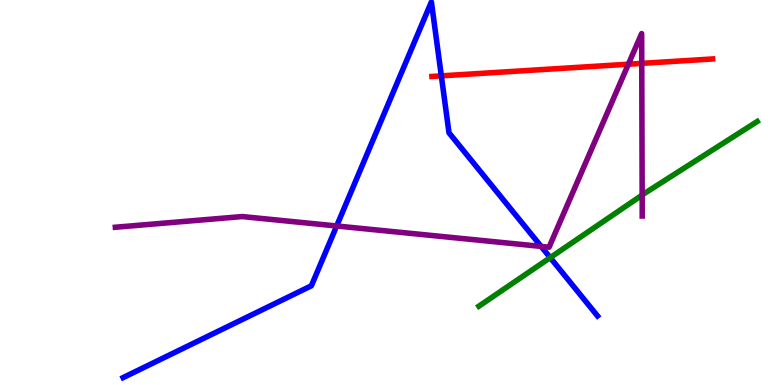[{'lines': ['blue', 'red'], 'intersections': [{'x': 5.69, 'y': 8.03}]}, {'lines': ['green', 'red'], 'intersections': []}, {'lines': ['purple', 'red'], 'intersections': [{'x': 8.11, 'y': 8.33}, {'x': 8.28, 'y': 8.35}]}, {'lines': ['blue', 'green'], 'intersections': [{'x': 7.1, 'y': 3.31}]}, {'lines': ['blue', 'purple'], 'intersections': [{'x': 4.34, 'y': 4.13}, {'x': 6.98, 'y': 3.6}]}, {'lines': ['green', 'purple'], 'intersections': [{'x': 8.29, 'y': 4.93}]}]